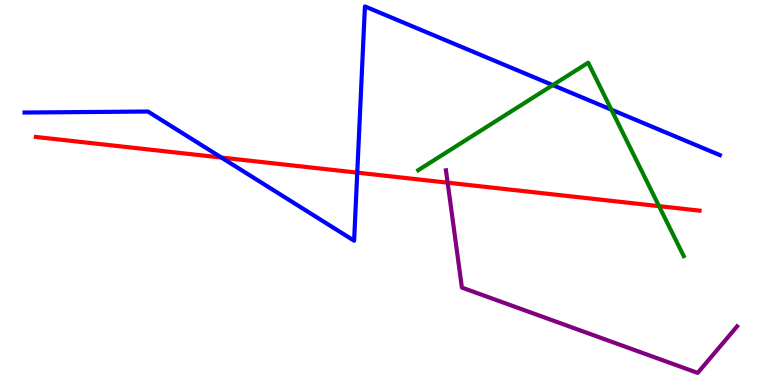[{'lines': ['blue', 'red'], 'intersections': [{'x': 2.86, 'y': 5.91}, {'x': 4.61, 'y': 5.52}]}, {'lines': ['green', 'red'], 'intersections': [{'x': 8.5, 'y': 4.65}]}, {'lines': ['purple', 'red'], 'intersections': [{'x': 5.78, 'y': 5.26}]}, {'lines': ['blue', 'green'], 'intersections': [{'x': 7.13, 'y': 7.79}, {'x': 7.89, 'y': 7.15}]}, {'lines': ['blue', 'purple'], 'intersections': []}, {'lines': ['green', 'purple'], 'intersections': []}]